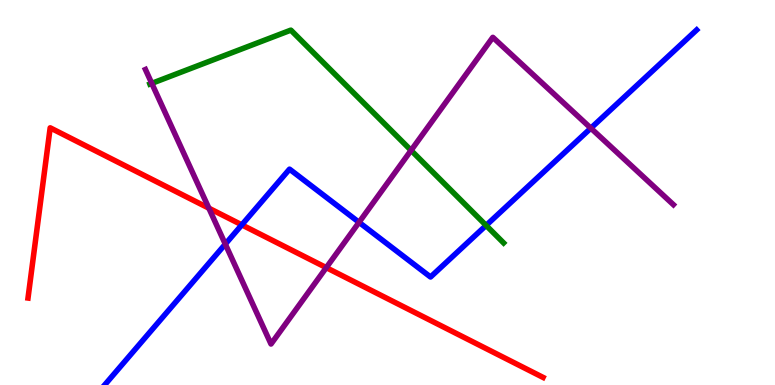[{'lines': ['blue', 'red'], 'intersections': [{'x': 3.12, 'y': 4.16}]}, {'lines': ['green', 'red'], 'intersections': []}, {'lines': ['purple', 'red'], 'intersections': [{'x': 2.7, 'y': 4.59}, {'x': 4.21, 'y': 3.05}]}, {'lines': ['blue', 'green'], 'intersections': [{'x': 6.27, 'y': 4.15}]}, {'lines': ['blue', 'purple'], 'intersections': [{'x': 2.91, 'y': 3.66}, {'x': 4.63, 'y': 4.23}, {'x': 7.62, 'y': 6.67}]}, {'lines': ['green', 'purple'], 'intersections': [{'x': 1.96, 'y': 7.83}, {'x': 5.3, 'y': 6.09}]}]